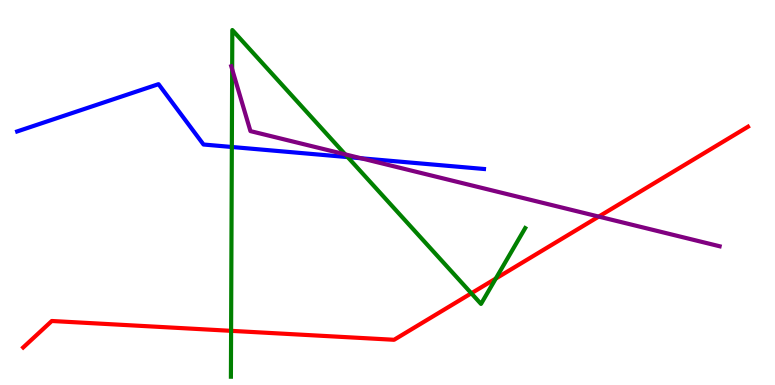[{'lines': ['blue', 'red'], 'intersections': []}, {'lines': ['green', 'red'], 'intersections': [{'x': 2.98, 'y': 1.41}, {'x': 6.08, 'y': 2.38}, {'x': 6.4, 'y': 2.76}]}, {'lines': ['purple', 'red'], 'intersections': [{'x': 7.73, 'y': 4.37}]}, {'lines': ['blue', 'green'], 'intersections': [{'x': 2.99, 'y': 6.18}, {'x': 4.49, 'y': 5.92}]}, {'lines': ['blue', 'purple'], 'intersections': [{'x': 4.66, 'y': 5.89}]}, {'lines': ['green', 'purple'], 'intersections': [{'x': 3.0, 'y': 8.2}, {'x': 4.45, 'y': 5.99}]}]